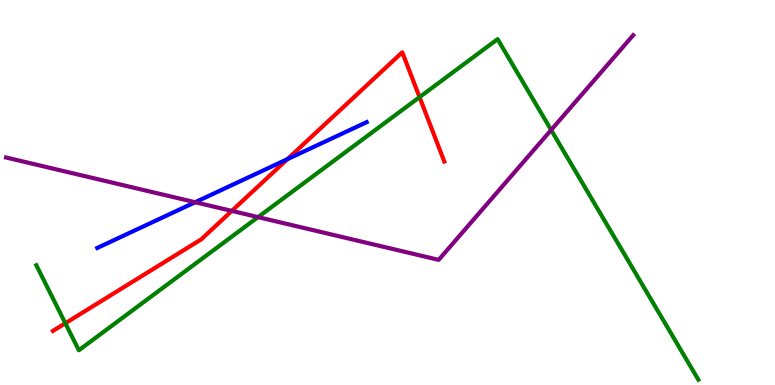[{'lines': ['blue', 'red'], 'intersections': [{'x': 3.71, 'y': 5.87}]}, {'lines': ['green', 'red'], 'intersections': [{'x': 0.843, 'y': 1.6}, {'x': 5.41, 'y': 7.48}]}, {'lines': ['purple', 'red'], 'intersections': [{'x': 2.99, 'y': 4.52}]}, {'lines': ['blue', 'green'], 'intersections': []}, {'lines': ['blue', 'purple'], 'intersections': [{'x': 2.52, 'y': 4.75}]}, {'lines': ['green', 'purple'], 'intersections': [{'x': 3.33, 'y': 4.36}, {'x': 7.11, 'y': 6.62}]}]